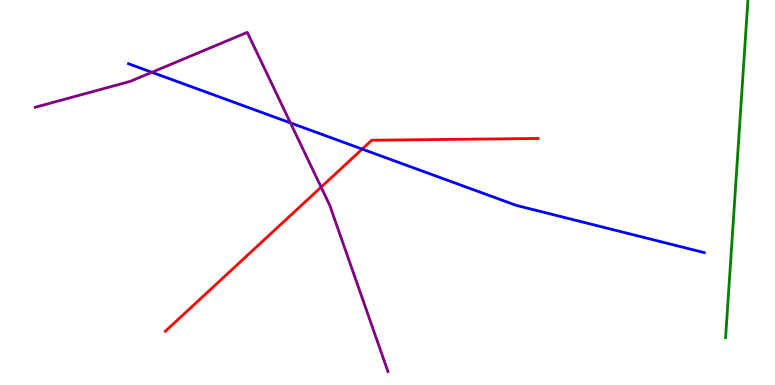[{'lines': ['blue', 'red'], 'intersections': [{'x': 4.67, 'y': 6.13}]}, {'lines': ['green', 'red'], 'intersections': []}, {'lines': ['purple', 'red'], 'intersections': [{'x': 4.14, 'y': 5.14}]}, {'lines': ['blue', 'green'], 'intersections': []}, {'lines': ['blue', 'purple'], 'intersections': [{'x': 1.96, 'y': 8.12}, {'x': 3.75, 'y': 6.81}]}, {'lines': ['green', 'purple'], 'intersections': []}]